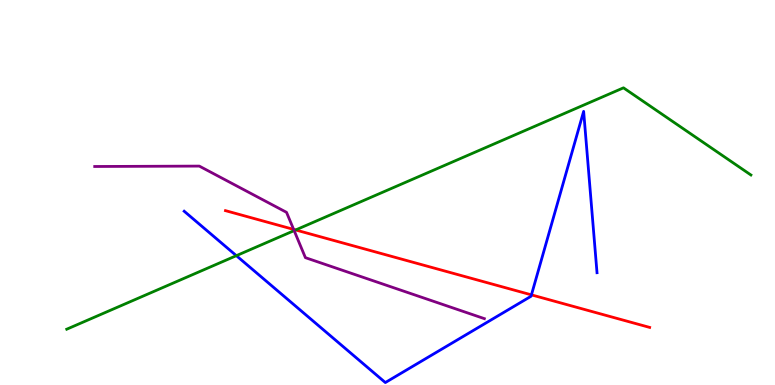[{'lines': ['blue', 'red'], 'intersections': [{'x': 6.86, 'y': 2.34}]}, {'lines': ['green', 'red'], 'intersections': [{'x': 3.81, 'y': 4.03}]}, {'lines': ['purple', 'red'], 'intersections': [{'x': 3.79, 'y': 4.04}]}, {'lines': ['blue', 'green'], 'intersections': [{'x': 3.05, 'y': 3.36}]}, {'lines': ['blue', 'purple'], 'intersections': []}, {'lines': ['green', 'purple'], 'intersections': [{'x': 3.8, 'y': 4.01}]}]